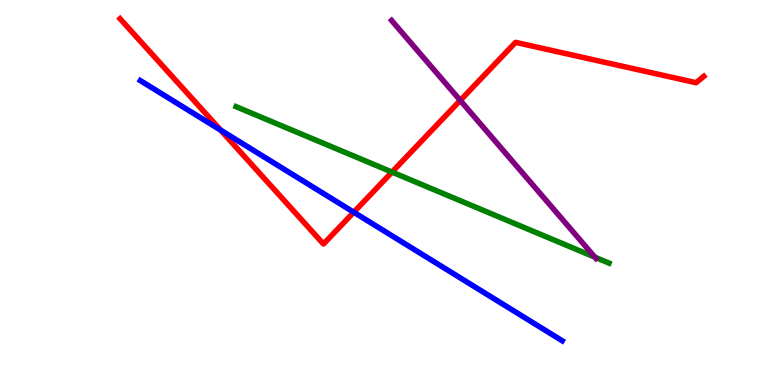[{'lines': ['blue', 'red'], 'intersections': [{'x': 2.85, 'y': 6.62}, {'x': 4.56, 'y': 4.49}]}, {'lines': ['green', 'red'], 'intersections': [{'x': 5.06, 'y': 5.53}]}, {'lines': ['purple', 'red'], 'intersections': [{'x': 5.94, 'y': 7.39}]}, {'lines': ['blue', 'green'], 'intersections': []}, {'lines': ['blue', 'purple'], 'intersections': []}, {'lines': ['green', 'purple'], 'intersections': [{'x': 7.68, 'y': 3.32}]}]